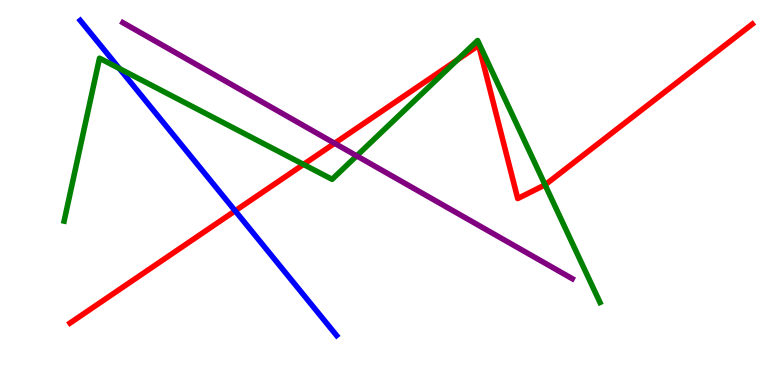[{'lines': ['blue', 'red'], 'intersections': [{'x': 3.03, 'y': 4.52}]}, {'lines': ['green', 'red'], 'intersections': [{'x': 3.92, 'y': 5.73}, {'x': 5.9, 'y': 8.44}, {'x': 7.03, 'y': 5.2}]}, {'lines': ['purple', 'red'], 'intersections': [{'x': 4.32, 'y': 6.28}]}, {'lines': ['blue', 'green'], 'intersections': [{'x': 1.54, 'y': 8.22}]}, {'lines': ['blue', 'purple'], 'intersections': []}, {'lines': ['green', 'purple'], 'intersections': [{'x': 4.6, 'y': 5.95}]}]